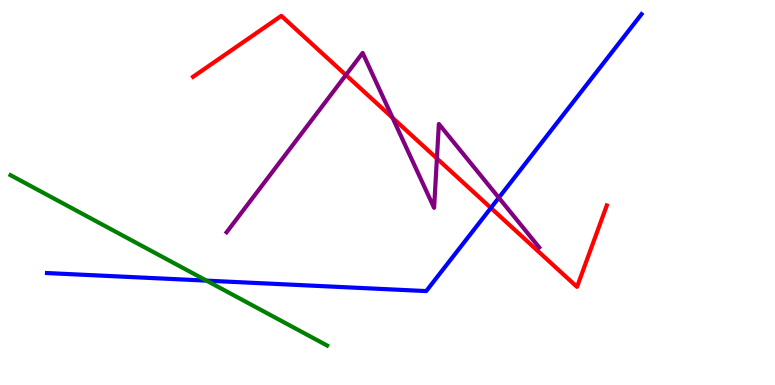[{'lines': ['blue', 'red'], 'intersections': [{'x': 6.33, 'y': 4.6}]}, {'lines': ['green', 'red'], 'intersections': []}, {'lines': ['purple', 'red'], 'intersections': [{'x': 4.46, 'y': 8.05}, {'x': 5.07, 'y': 6.94}, {'x': 5.64, 'y': 5.88}]}, {'lines': ['blue', 'green'], 'intersections': [{'x': 2.66, 'y': 2.71}]}, {'lines': ['blue', 'purple'], 'intersections': [{'x': 6.44, 'y': 4.86}]}, {'lines': ['green', 'purple'], 'intersections': []}]